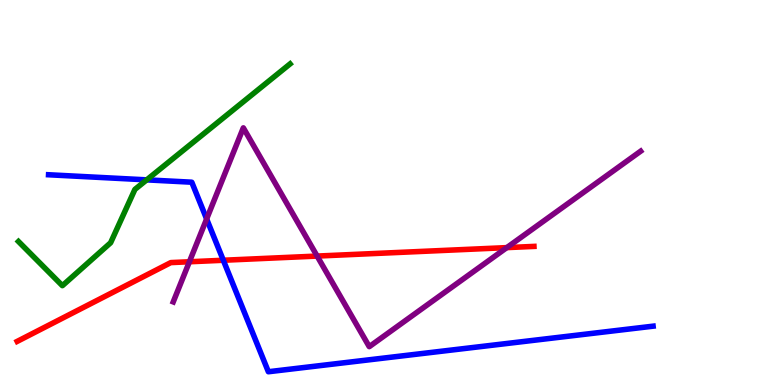[{'lines': ['blue', 'red'], 'intersections': [{'x': 2.88, 'y': 3.24}]}, {'lines': ['green', 'red'], 'intersections': []}, {'lines': ['purple', 'red'], 'intersections': [{'x': 2.44, 'y': 3.2}, {'x': 4.09, 'y': 3.35}, {'x': 6.54, 'y': 3.57}]}, {'lines': ['blue', 'green'], 'intersections': [{'x': 1.89, 'y': 5.33}]}, {'lines': ['blue', 'purple'], 'intersections': [{'x': 2.67, 'y': 4.31}]}, {'lines': ['green', 'purple'], 'intersections': []}]